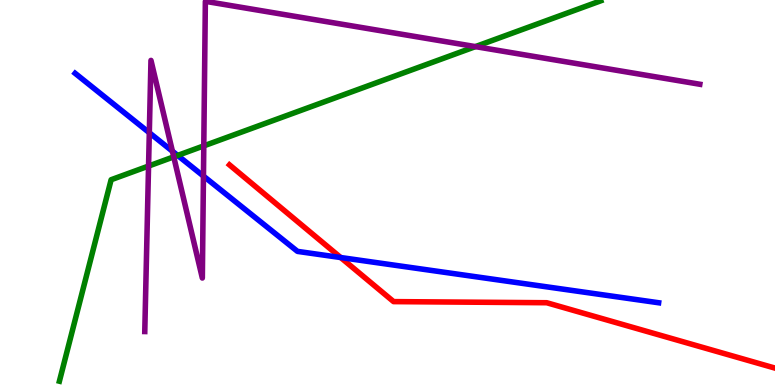[{'lines': ['blue', 'red'], 'intersections': [{'x': 4.4, 'y': 3.31}]}, {'lines': ['green', 'red'], 'intersections': []}, {'lines': ['purple', 'red'], 'intersections': []}, {'lines': ['blue', 'green'], 'intersections': [{'x': 2.29, 'y': 5.96}]}, {'lines': ['blue', 'purple'], 'intersections': [{'x': 1.93, 'y': 6.55}, {'x': 2.22, 'y': 6.07}, {'x': 2.63, 'y': 5.43}]}, {'lines': ['green', 'purple'], 'intersections': [{'x': 1.92, 'y': 5.69}, {'x': 2.24, 'y': 5.93}, {'x': 2.63, 'y': 6.21}, {'x': 6.13, 'y': 8.79}]}]